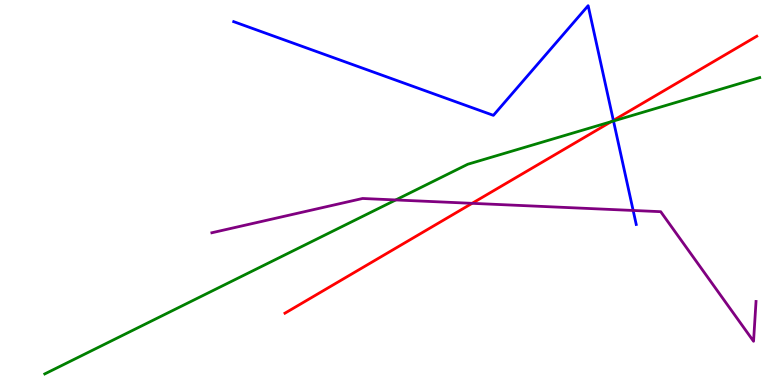[{'lines': ['blue', 'red'], 'intersections': [{'x': 7.91, 'y': 6.87}]}, {'lines': ['green', 'red'], 'intersections': [{'x': 7.89, 'y': 6.84}]}, {'lines': ['purple', 'red'], 'intersections': [{'x': 6.09, 'y': 4.72}]}, {'lines': ['blue', 'green'], 'intersections': [{'x': 7.92, 'y': 6.86}]}, {'lines': ['blue', 'purple'], 'intersections': [{'x': 8.17, 'y': 4.53}]}, {'lines': ['green', 'purple'], 'intersections': [{'x': 5.11, 'y': 4.81}]}]